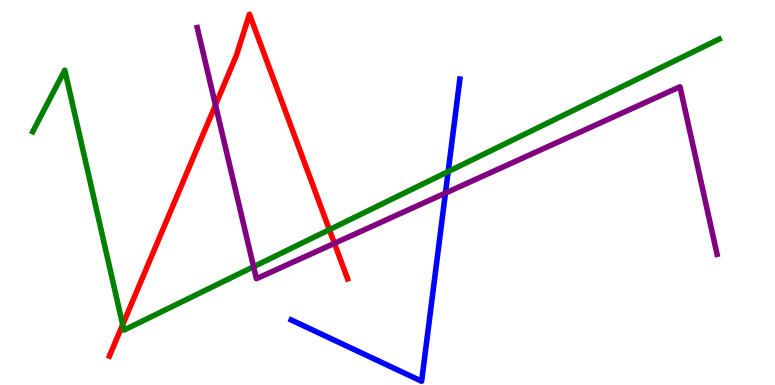[{'lines': ['blue', 'red'], 'intersections': []}, {'lines': ['green', 'red'], 'intersections': [{'x': 1.58, 'y': 1.57}, {'x': 4.25, 'y': 4.03}]}, {'lines': ['purple', 'red'], 'intersections': [{'x': 2.78, 'y': 7.27}, {'x': 4.32, 'y': 3.68}]}, {'lines': ['blue', 'green'], 'intersections': [{'x': 5.78, 'y': 5.54}]}, {'lines': ['blue', 'purple'], 'intersections': [{'x': 5.75, 'y': 4.99}]}, {'lines': ['green', 'purple'], 'intersections': [{'x': 3.27, 'y': 3.07}]}]